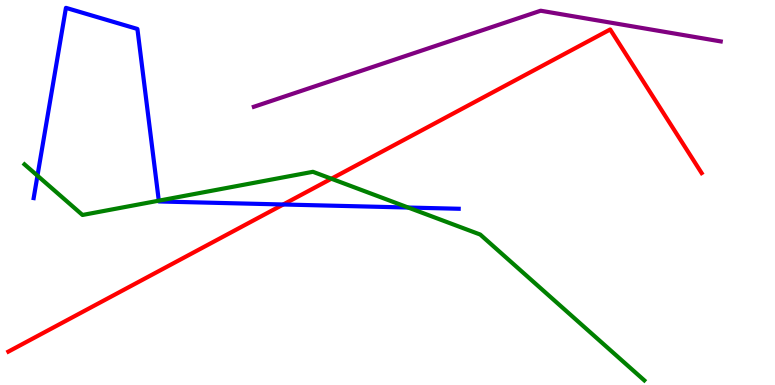[{'lines': ['blue', 'red'], 'intersections': [{'x': 3.65, 'y': 4.69}]}, {'lines': ['green', 'red'], 'intersections': [{'x': 4.28, 'y': 5.36}]}, {'lines': ['purple', 'red'], 'intersections': []}, {'lines': ['blue', 'green'], 'intersections': [{'x': 0.483, 'y': 5.44}, {'x': 2.05, 'y': 4.79}, {'x': 5.27, 'y': 4.61}]}, {'lines': ['blue', 'purple'], 'intersections': []}, {'lines': ['green', 'purple'], 'intersections': []}]